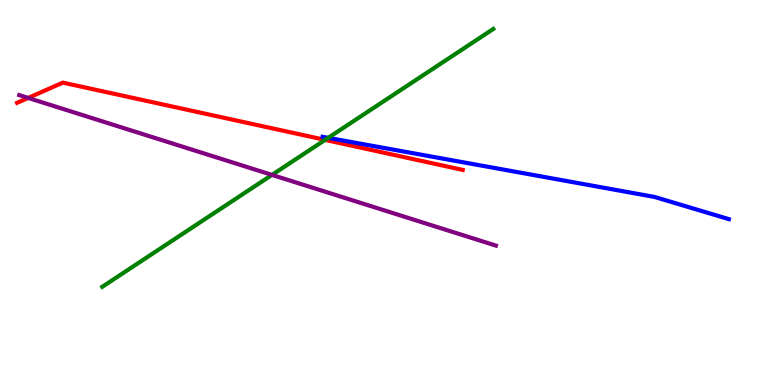[{'lines': ['blue', 'red'], 'intersections': []}, {'lines': ['green', 'red'], 'intersections': [{'x': 4.19, 'y': 6.37}]}, {'lines': ['purple', 'red'], 'intersections': [{'x': 0.363, 'y': 7.46}]}, {'lines': ['blue', 'green'], 'intersections': [{'x': 4.23, 'y': 6.42}]}, {'lines': ['blue', 'purple'], 'intersections': []}, {'lines': ['green', 'purple'], 'intersections': [{'x': 3.51, 'y': 5.46}]}]